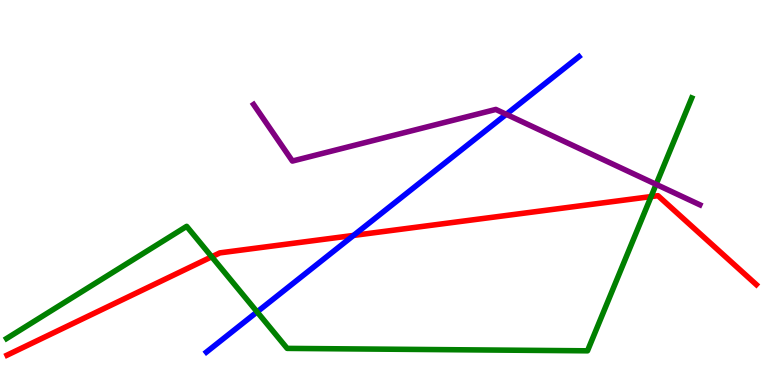[{'lines': ['blue', 'red'], 'intersections': [{'x': 4.56, 'y': 3.88}]}, {'lines': ['green', 'red'], 'intersections': [{'x': 2.73, 'y': 3.33}, {'x': 8.4, 'y': 4.89}]}, {'lines': ['purple', 'red'], 'intersections': []}, {'lines': ['blue', 'green'], 'intersections': [{'x': 3.32, 'y': 1.9}]}, {'lines': ['blue', 'purple'], 'intersections': [{'x': 6.53, 'y': 7.03}]}, {'lines': ['green', 'purple'], 'intersections': [{'x': 8.47, 'y': 5.21}]}]